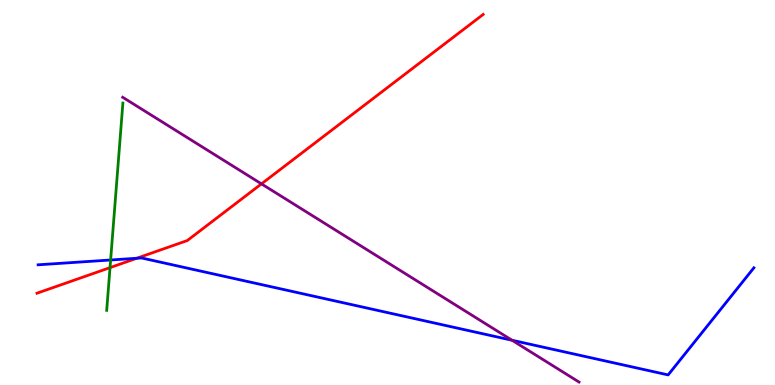[{'lines': ['blue', 'red'], 'intersections': [{'x': 1.76, 'y': 3.29}]}, {'lines': ['green', 'red'], 'intersections': [{'x': 1.42, 'y': 3.05}]}, {'lines': ['purple', 'red'], 'intersections': [{'x': 3.37, 'y': 5.22}]}, {'lines': ['blue', 'green'], 'intersections': [{'x': 1.43, 'y': 3.25}]}, {'lines': ['blue', 'purple'], 'intersections': [{'x': 6.61, 'y': 1.16}]}, {'lines': ['green', 'purple'], 'intersections': []}]